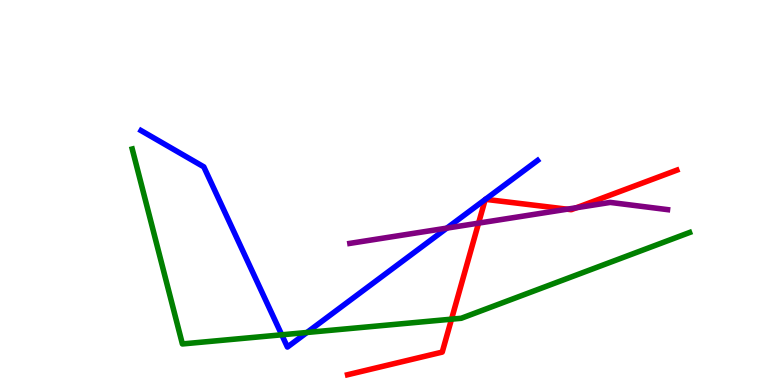[{'lines': ['blue', 'red'], 'intersections': [{'x': 6.26, 'y': 4.82}, {'x': 6.26, 'y': 4.82}]}, {'lines': ['green', 'red'], 'intersections': [{'x': 5.83, 'y': 1.71}]}, {'lines': ['purple', 'red'], 'intersections': [{'x': 6.18, 'y': 4.2}, {'x': 7.32, 'y': 4.57}, {'x': 7.44, 'y': 4.6}]}, {'lines': ['blue', 'green'], 'intersections': [{'x': 3.64, 'y': 1.3}, {'x': 3.96, 'y': 1.36}]}, {'lines': ['blue', 'purple'], 'intersections': [{'x': 5.77, 'y': 4.07}]}, {'lines': ['green', 'purple'], 'intersections': []}]